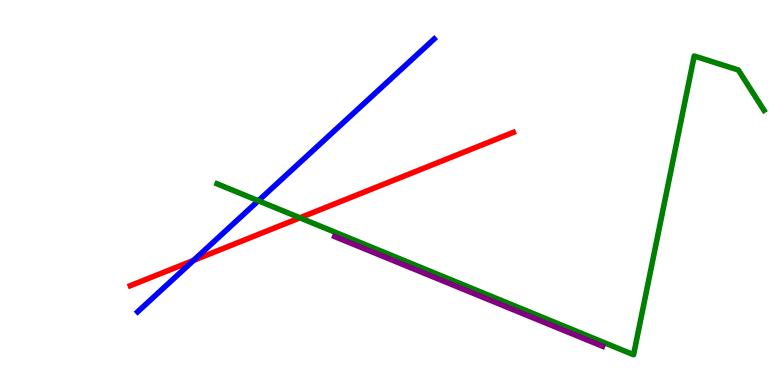[{'lines': ['blue', 'red'], 'intersections': [{'x': 2.5, 'y': 3.24}]}, {'lines': ['green', 'red'], 'intersections': [{'x': 3.87, 'y': 4.34}]}, {'lines': ['purple', 'red'], 'intersections': []}, {'lines': ['blue', 'green'], 'intersections': [{'x': 3.33, 'y': 4.79}]}, {'lines': ['blue', 'purple'], 'intersections': []}, {'lines': ['green', 'purple'], 'intersections': []}]